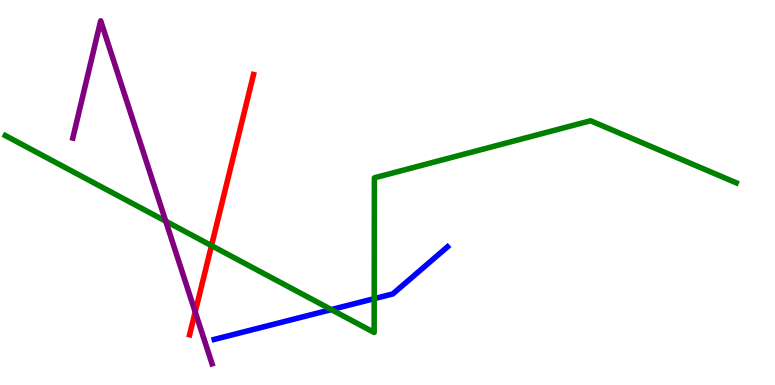[{'lines': ['blue', 'red'], 'intersections': []}, {'lines': ['green', 'red'], 'intersections': [{'x': 2.73, 'y': 3.62}]}, {'lines': ['purple', 'red'], 'intersections': [{'x': 2.52, 'y': 1.9}]}, {'lines': ['blue', 'green'], 'intersections': [{'x': 4.27, 'y': 1.96}, {'x': 4.83, 'y': 2.24}]}, {'lines': ['blue', 'purple'], 'intersections': []}, {'lines': ['green', 'purple'], 'intersections': [{'x': 2.14, 'y': 4.25}]}]